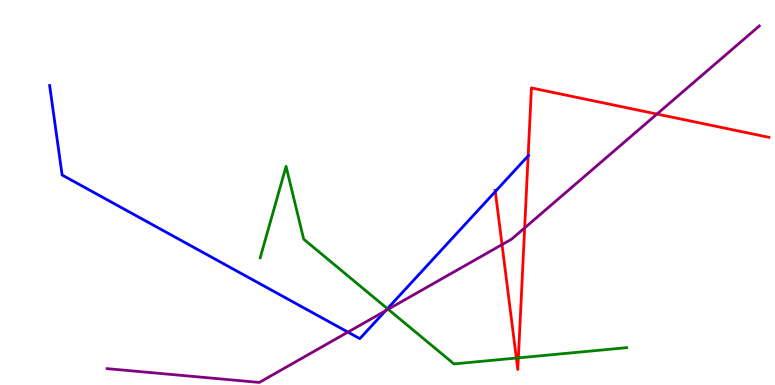[{'lines': ['blue', 'red'], 'intersections': [{'x': 6.39, 'y': 5.02}, {'x': 6.81, 'y': 5.95}]}, {'lines': ['green', 'red'], 'intersections': [{'x': 6.66, 'y': 0.7}, {'x': 6.69, 'y': 0.705}]}, {'lines': ['purple', 'red'], 'intersections': [{'x': 6.48, 'y': 3.65}, {'x': 6.77, 'y': 4.08}, {'x': 8.48, 'y': 7.04}]}, {'lines': ['blue', 'green'], 'intersections': [{'x': 5.0, 'y': 1.98}]}, {'lines': ['blue', 'purple'], 'intersections': [{'x': 4.49, 'y': 1.37}, {'x': 4.97, 'y': 1.93}]}, {'lines': ['green', 'purple'], 'intersections': [{'x': 5.01, 'y': 1.97}]}]